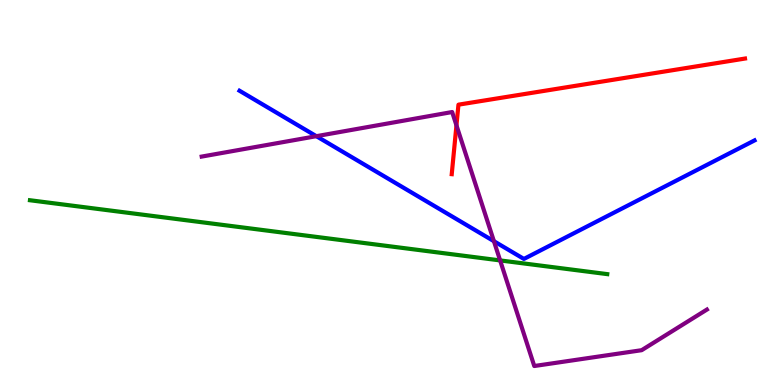[{'lines': ['blue', 'red'], 'intersections': []}, {'lines': ['green', 'red'], 'intersections': []}, {'lines': ['purple', 'red'], 'intersections': [{'x': 5.89, 'y': 6.74}]}, {'lines': ['blue', 'green'], 'intersections': []}, {'lines': ['blue', 'purple'], 'intersections': [{'x': 4.08, 'y': 6.46}, {'x': 6.37, 'y': 3.74}]}, {'lines': ['green', 'purple'], 'intersections': [{'x': 6.45, 'y': 3.24}]}]